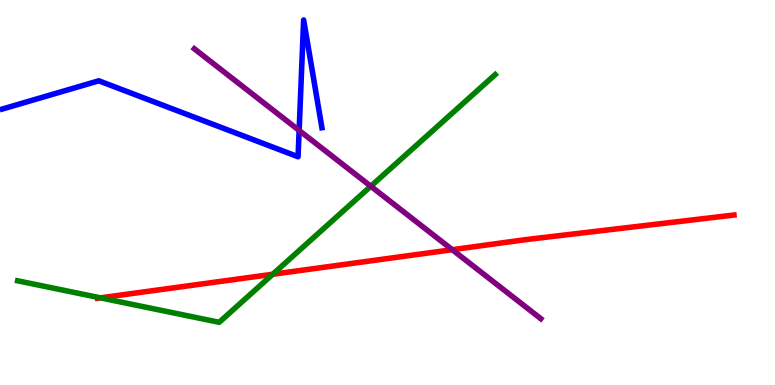[{'lines': ['blue', 'red'], 'intersections': []}, {'lines': ['green', 'red'], 'intersections': [{'x': 1.3, 'y': 2.26}, {'x': 3.52, 'y': 2.88}]}, {'lines': ['purple', 'red'], 'intersections': [{'x': 5.84, 'y': 3.51}]}, {'lines': ['blue', 'green'], 'intersections': []}, {'lines': ['blue', 'purple'], 'intersections': [{'x': 3.86, 'y': 6.61}]}, {'lines': ['green', 'purple'], 'intersections': [{'x': 4.78, 'y': 5.16}]}]